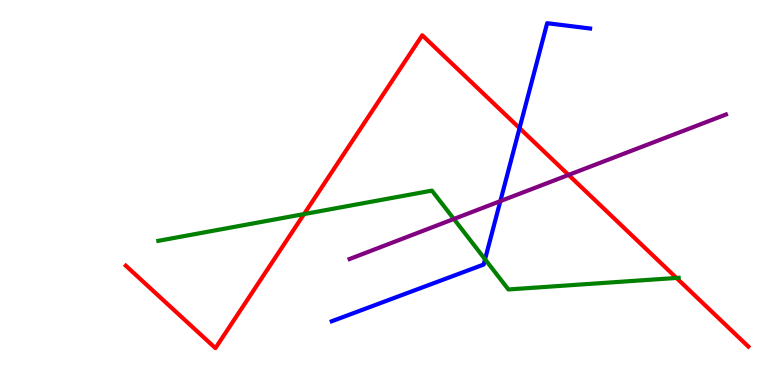[{'lines': ['blue', 'red'], 'intersections': [{'x': 6.7, 'y': 6.67}]}, {'lines': ['green', 'red'], 'intersections': [{'x': 3.92, 'y': 4.44}, {'x': 8.73, 'y': 2.78}]}, {'lines': ['purple', 'red'], 'intersections': [{'x': 7.34, 'y': 5.46}]}, {'lines': ['blue', 'green'], 'intersections': [{'x': 6.26, 'y': 3.27}]}, {'lines': ['blue', 'purple'], 'intersections': [{'x': 6.46, 'y': 4.78}]}, {'lines': ['green', 'purple'], 'intersections': [{'x': 5.86, 'y': 4.31}]}]